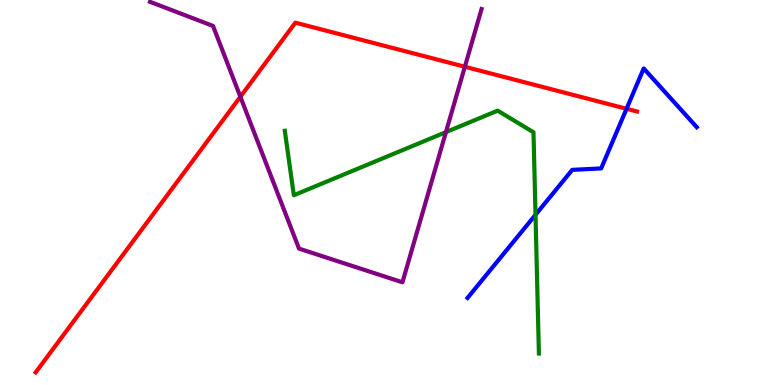[{'lines': ['blue', 'red'], 'intersections': [{'x': 8.08, 'y': 7.17}]}, {'lines': ['green', 'red'], 'intersections': []}, {'lines': ['purple', 'red'], 'intersections': [{'x': 3.1, 'y': 7.49}, {'x': 6.0, 'y': 8.27}]}, {'lines': ['blue', 'green'], 'intersections': [{'x': 6.91, 'y': 4.42}]}, {'lines': ['blue', 'purple'], 'intersections': []}, {'lines': ['green', 'purple'], 'intersections': [{'x': 5.75, 'y': 6.57}]}]